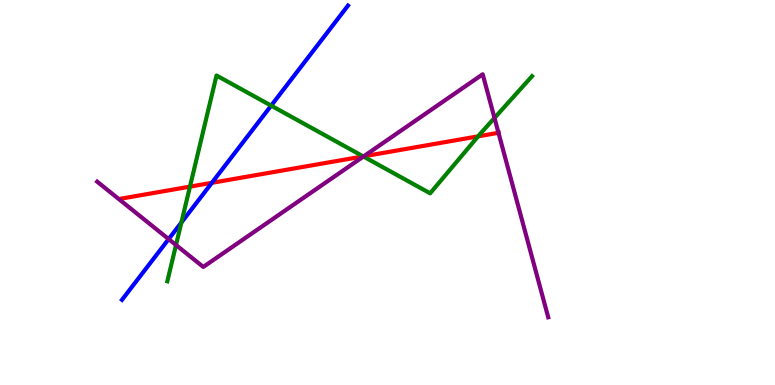[{'lines': ['blue', 'red'], 'intersections': [{'x': 2.73, 'y': 5.25}]}, {'lines': ['green', 'red'], 'intersections': [{'x': 2.45, 'y': 5.15}, {'x': 4.69, 'y': 5.94}, {'x': 6.17, 'y': 6.46}]}, {'lines': ['purple', 'red'], 'intersections': [{'x': 4.69, 'y': 5.94}, {'x': 6.43, 'y': 6.55}]}, {'lines': ['blue', 'green'], 'intersections': [{'x': 2.34, 'y': 4.22}, {'x': 3.5, 'y': 7.26}]}, {'lines': ['blue', 'purple'], 'intersections': [{'x': 2.18, 'y': 3.79}]}, {'lines': ['green', 'purple'], 'intersections': [{'x': 2.27, 'y': 3.64}, {'x': 4.69, 'y': 5.93}, {'x': 6.38, 'y': 6.94}]}]